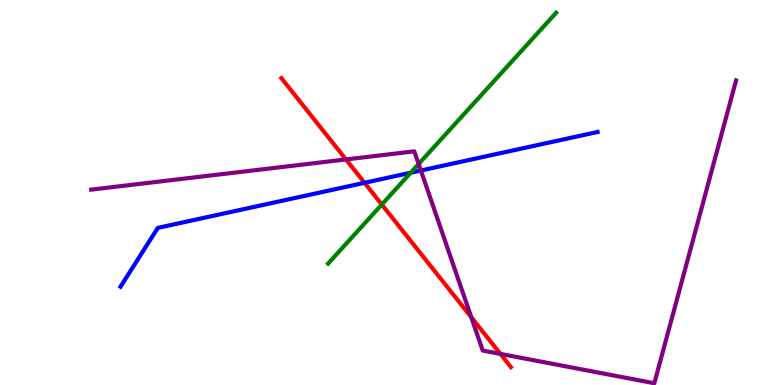[{'lines': ['blue', 'red'], 'intersections': [{'x': 4.7, 'y': 5.25}]}, {'lines': ['green', 'red'], 'intersections': [{'x': 4.93, 'y': 4.69}]}, {'lines': ['purple', 'red'], 'intersections': [{'x': 4.46, 'y': 5.86}, {'x': 6.08, 'y': 1.76}, {'x': 6.46, 'y': 0.808}]}, {'lines': ['blue', 'green'], 'intersections': [{'x': 5.3, 'y': 5.51}]}, {'lines': ['blue', 'purple'], 'intersections': [{'x': 5.43, 'y': 5.57}]}, {'lines': ['green', 'purple'], 'intersections': [{'x': 5.4, 'y': 5.74}]}]